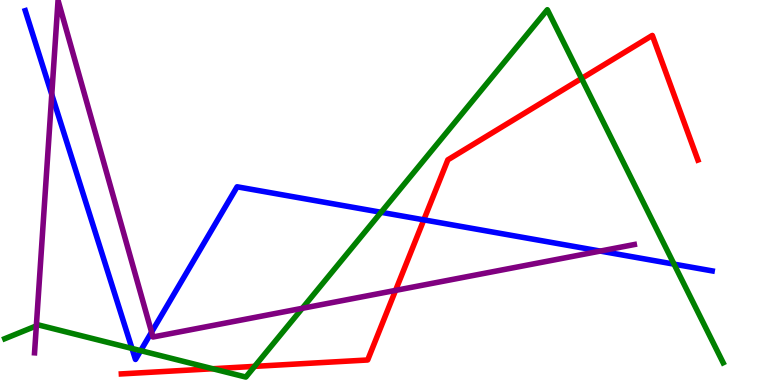[{'lines': ['blue', 'red'], 'intersections': [{'x': 5.47, 'y': 4.29}]}, {'lines': ['green', 'red'], 'intersections': [{'x': 2.74, 'y': 0.422}, {'x': 3.29, 'y': 0.484}, {'x': 7.5, 'y': 7.96}]}, {'lines': ['purple', 'red'], 'intersections': [{'x': 5.1, 'y': 2.46}]}, {'lines': ['blue', 'green'], 'intersections': [{'x': 1.7, 'y': 0.949}, {'x': 1.82, 'y': 0.892}, {'x': 4.92, 'y': 4.49}, {'x': 8.7, 'y': 3.14}]}, {'lines': ['blue', 'purple'], 'intersections': [{'x': 0.668, 'y': 7.54}, {'x': 1.96, 'y': 1.37}, {'x': 7.75, 'y': 3.48}]}, {'lines': ['green', 'purple'], 'intersections': [{'x': 0.469, 'y': 1.54}, {'x': 3.9, 'y': 1.99}]}]